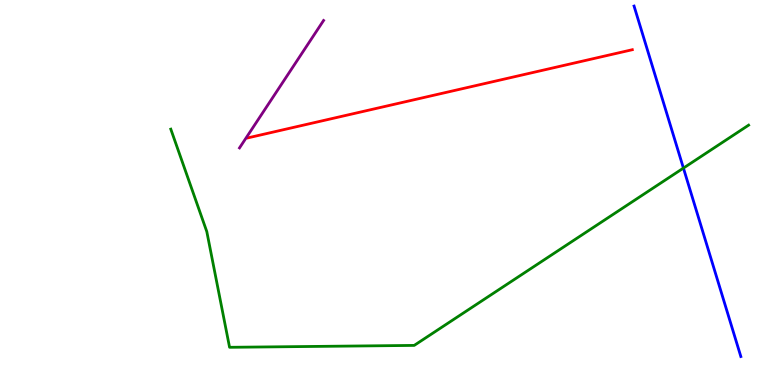[{'lines': ['blue', 'red'], 'intersections': []}, {'lines': ['green', 'red'], 'intersections': []}, {'lines': ['purple', 'red'], 'intersections': []}, {'lines': ['blue', 'green'], 'intersections': [{'x': 8.82, 'y': 5.63}]}, {'lines': ['blue', 'purple'], 'intersections': []}, {'lines': ['green', 'purple'], 'intersections': []}]